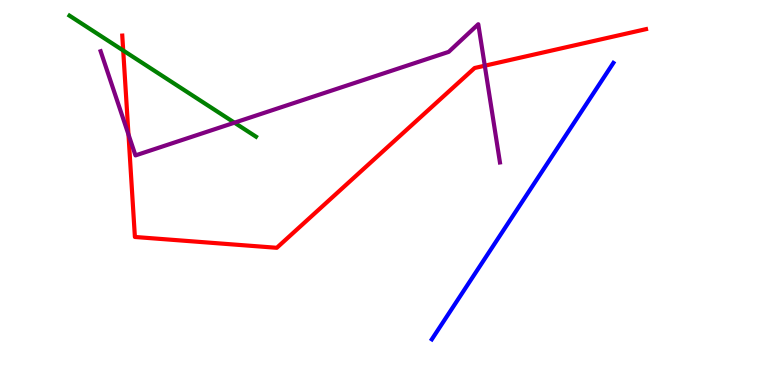[{'lines': ['blue', 'red'], 'intersections': []}, {'lines': ['green', 'red'], 'intersections': [{'x': 1.59, 'y': 8.69}]}, {'lines': ['purple', 'red'], 'intersections': [{'x': 1.66, 'y': 6.51}, {'x': 6.26, 'y': 8.29}]}, {'lines': ['blue', 'green'], 'intersections': []}, {'lines': ['blue', 'purple'], 'intersections': []}, {'lines': ['green', 'purple'], 'intersections': [{'x': 3.03, 'y': 6.81}]}]